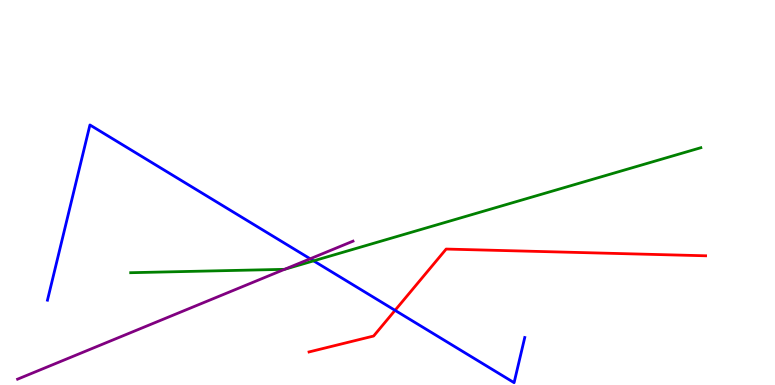[{'lines': ['blue', 'red'], 'intersections': [{'x': 5.1, 'y': 1.94}]}, {'lines': ['green', 'red'], 'intersections': []}, {'lines': ['purple', 'red'], 'intersections': []}, {'lines': ['blue', 'green'], 'intersections': [{'x': 4.05, 'y': 3.22}]}, {'lines': ['blue', 'purple'], 'intersections': [{'x': 4.0, 'y': 3.28}]}, {'lines': ['green', 'purple'], 'intersections': [{'x': 3.67, 'y': 3.0}]}]